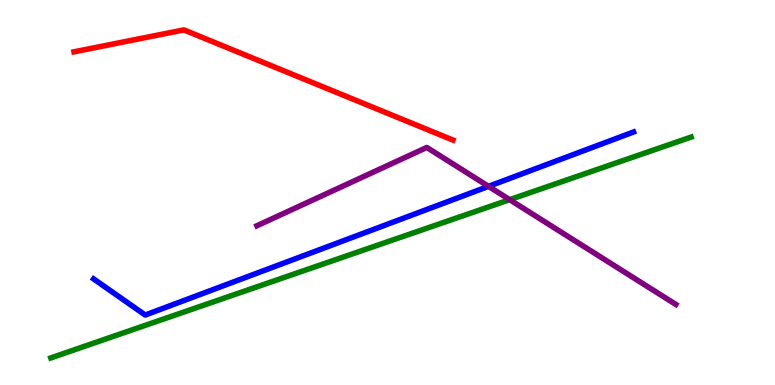[{'lines': ['blue', 'red'], 'intersections': []}, {'lines': ['green', 'red'], 'intersections': []}, {'lines': ['purple', 'red'], 'intersections': []}, {'lines': ['blue', 'green'], 'intersections': []}, {'lines': ['blue', 'purple'], 'intersections': [{'x': 6.3, 'y': 5.16}]}, {'lines': ['green', 'purple'], 'intersections': [{'x': 6.58, 'y': 4.81}]}]